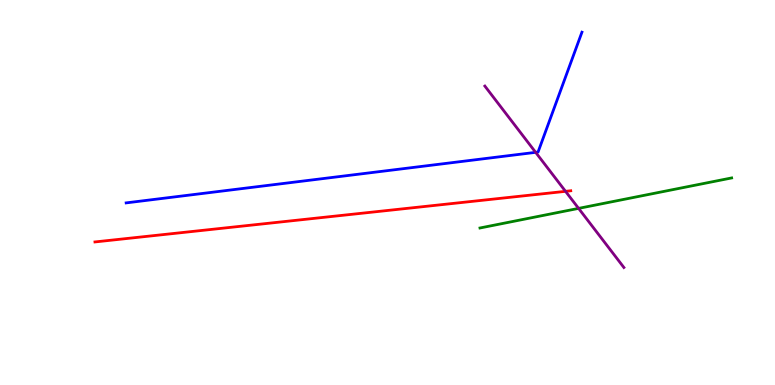[{'lines': ['blue', 'red'], 'intersections': []}, {'lines': ['green', 'red'], 'intersections': []}, {'lines': ['purple', 'red'], 'intersections': [{'x': 7.3, 'y': 5.03}]}, {'lines': ['blue', 'green'], 'intersections': []}, {'lines': ['blue', 'purple'], 'intersections': [{'x': 6.91, 'y': 6.04}]}, {'lines': ['green', 'purple'], 'intersections': [{'x': 7.47, 'y': 4.59}]}]